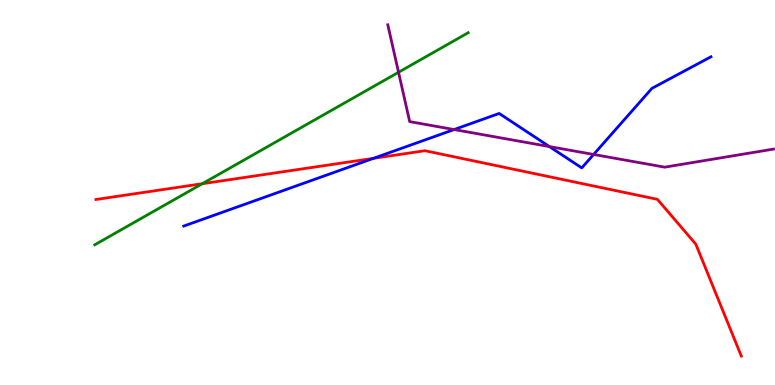[{'lines': ['blue', 'red'], 'intersections': [{'x': 4.82, 'y': 5.89}]}, {'lines': ['green', 'red'], 'intersections': [{'x': 2.61, 'y': 5.23}]}, {'lines': ['purple', 'red'], 'intersections': []}, {'lines': ['blue', 'green'], 'intersections': []}, {'lines': ['blue', 'purple'], 'intersections': [{'x': 5.86, 'y': 6.64}, {'x': 7.09, 'y': 6.19}, {'x': 7.66, 'y': 5.99}]}, {'lines': ['green', 'purple'], 'intersections': [{'x': 5.14, 'y': 8.12}]}]